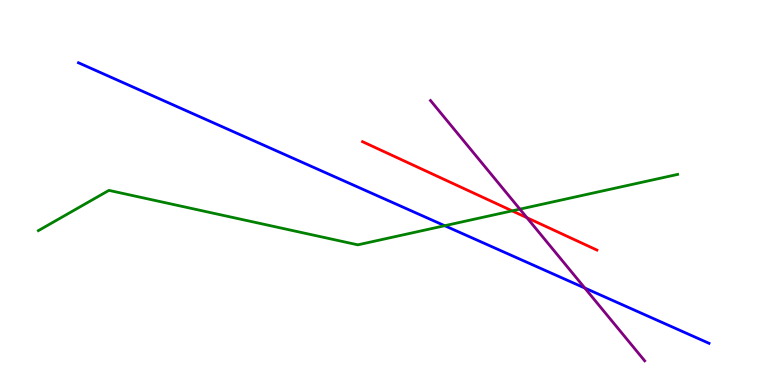[{'lines': ['blue', 'red'], 'intersections': []}, {'lines': ['green', 'red'], 'intersections': [{'x': 6.61, 'y': 4.52}]}, {'lines': ['purple', 'red'], 'intersections': [{'x': 6.8, 'y': 4.35}]}, {'lines': ['blue', 'green'], 'intersections': [{'x': 5.74, 'y': 4.14}]}, {'lines': ['blue', 'purple'], 'intersections': [{'x': 7.55, 'y': 2.52}]}, {'lines': ['green', 'purple'], 'intersections': [{'x': 6.71, 'y': 4.57}]}]